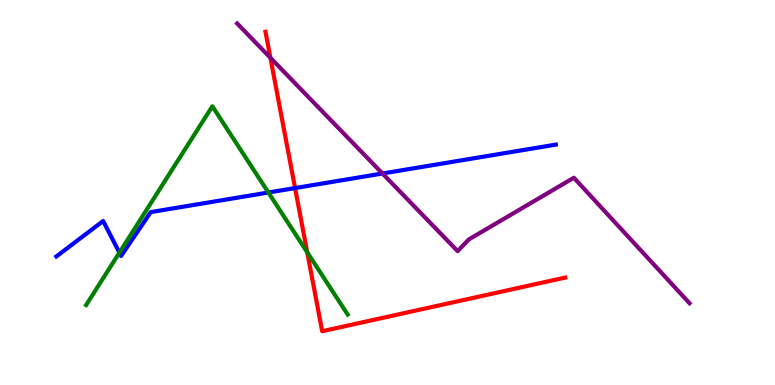[{'lines': ['blue', 'red'], 'intersections': [{'x': 3.81, 'y': 5.12}]}, {'lines': ['green', 'red'], 'intersections': [{'x': 3.96, 'y': 3.45}]}, {'lines': ['purple', 'red'], 'intersections': [{'x': 3.49, 'y': 8.5}]}, {'lines': ['blue', 'green'], 'intersections': [{'x': 1.54, 'y': 3.44}, {'x': 3.46, 'y': 5.0}]}, {'lines': ['blue', 'purple'], 'intersections': [{'x': 4.94, 'y': 5.49}]}, {'lines': ['green', 'purple'], 'intersections': []}]